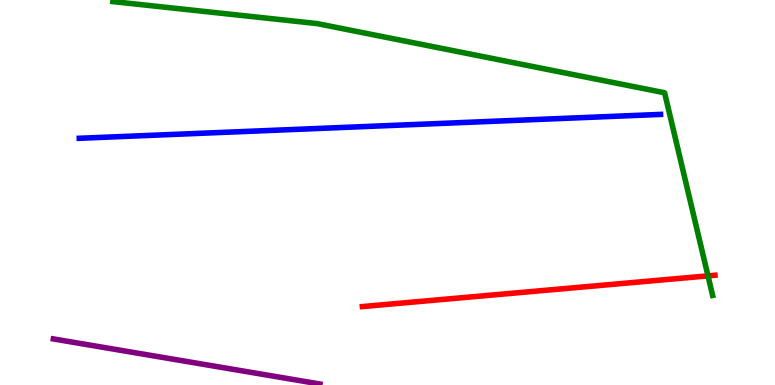[{'lines': ['blue', 'red'], 'intersections': []}, {'lines': ['green', 'red'], 'intersections': [{'x': 9.14, 'y': 2.83}]}, {'lines': ['purple', 'red'], 'intersections': []}, {'lines': ['blue', 'green'], 'intersections': []}, {'lines': ['blue', 'purple'], 'intersections': []}, {'lines': ['green', 'purple'], 'intersections': []}]